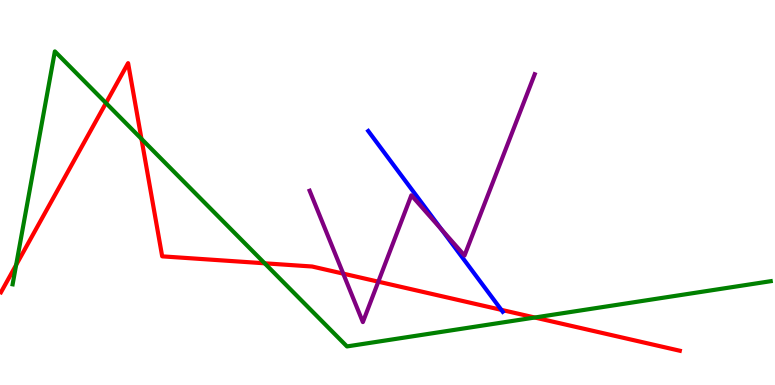[{'lines': ['blue', 'red'], 'intersections': [{'x': 6.47, 'y': 1.95}]}, {'lines': ['green', 'red'], 'intersections': [{'x': 0.208, 'y': 3.12}, {'x': 1.37, 'y': 7.32}, {'x': 1.83, 'y': 6.39}, {'x': 3.42, 'y': 3.16}, {'x': 6.9, 'y': 1.75}]}, {'lines': ['purple', 'red'], 'intersections': [{'x': 4.43, 'y': 2.89}, {'x': 4.88, 'y': 2.68}]}, {'lines': ['blue', 'green'], 'intersections': []}, {'lines': ['blue', 'purple'], 'intersections': [{'x': 5.7, 'y': 4.04}]}, {'lines': ['green', 'purple'], 'intersections': []}]